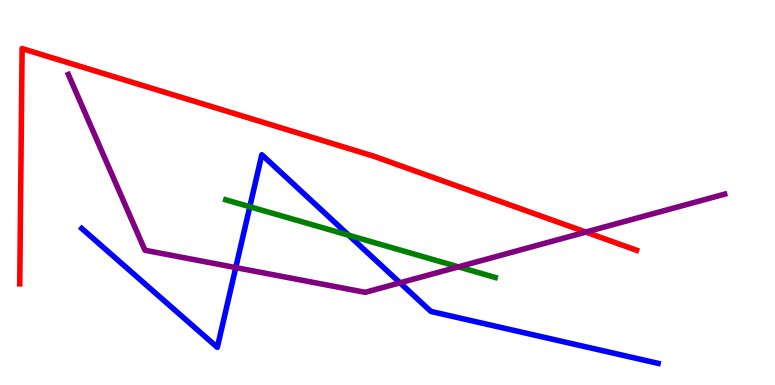[{'lines': ['blue', 'red'], 'intersections': []}, {'lines': ['green', 'red'], 'intersections': []}, {'lines': ['purple', 'red'], 'intersections': [{'x': 7.56, 'y': 3.97}]}, {'lines': ['blue', 'green'], 'intersections': [{'x': 3.22, 'y': 4.63}, {'x': 4.5, 'y': 3.89}]}, {'lines': ['blue', 'purple'], 'intersections': [{'x': 3.04, 'y': 3.05}, {'x': 5.16, 'y': 2.65}]}, {'lines': ['green', 'purple'], 'intersections': [{'x': 5.92, 'y': 3.07}]}]